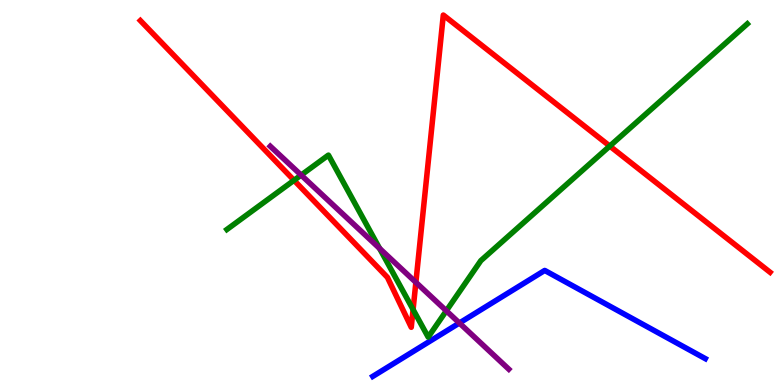[{'lines': ['blue', 'red'], 'intersections': []}, {'lines': ['green', 'red'], 'intersections': [{'x': 3.79, 'y': 5.32}, {'x': 5.33, 'y': 1.96}, {'x': 7.87, 'y': 6.21}]}, {'lines': ['purple', 'red'], 'intersections': [{'x': 5.37, 'y': 2.67}]}, {'lines': ['blue', 'green'], 'intersections': []}, {'lines': ['blue', 'purple'], 'intersections': [{'x': 5.93, 'y': 1.61}]}, {'lines': ['green', 'purple'], 'intersections': [{'x': 3.89, 'y': 5.45}, {'x': 4.9, 'y': 3.55}, {'x': 5.76, 'y': 1.93}]}]